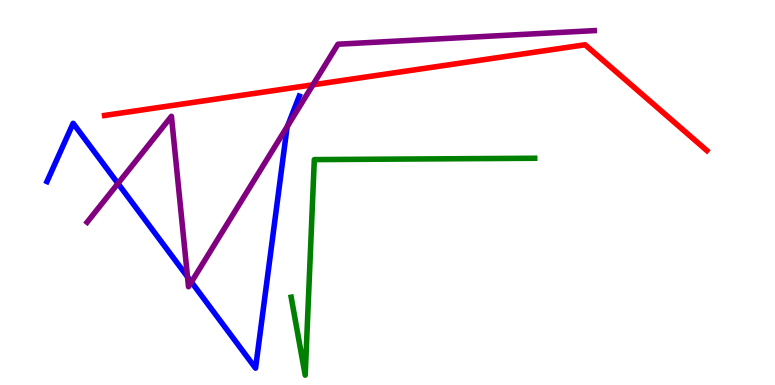[{'lines': ['blue', 'red'], 'intersections': []}, {'lines': ['green', 'red'], 'intersections': []}, {'lines': ['purple', 'red'], 'intersections': [{'x': 4.04, 'y': 7.8}]}, {'lines': ['blue', 'green'], 'intersections': []}, {'lines': ['blue', 'purple'], 'intersections': [{'x': 1.52, 'y': 5.23}, {'x': 2.42, 'y': 2.81}, {'x': 2.47, 'y': 2.67}, {'x': 3.71, 'y': 6.73}]}, {'lines': ['green', 'purple'], 'intersections': []}]